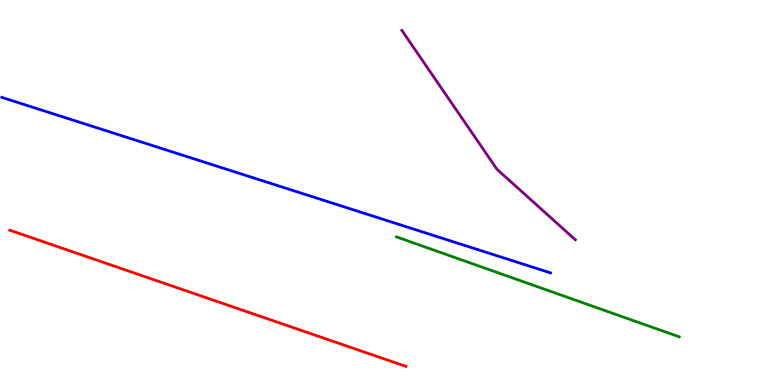[{'lines': ['blue', 'red'], 'intersections': []}, {'lines': ['green', 'red'], 'intersections': []}, {'lines': ['purple', 'red'], 'intersections': []}, {'lines': ['blue', 'green'], 'intersections': []}, {'lines': ['blue', 'purple'], 'intersections': []}, {'lines': ['green', 'purple'], 'intersections': []}]